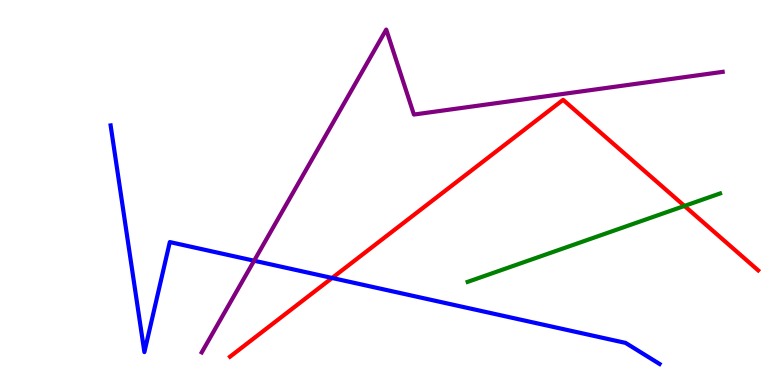[{'lines': ['blue', 'red'], 'intersections': [{'x': 4.29, 'y': 2.78}]}, {'lines': ['green', 'red'], 'intersections': [{'x': 8.83, 'y': 4.65}]}, {'lines': ['purple', 'red'], 'intersections': []}, {'lines': ['blue', 'green'], 'intersections': []}, {'lines': ['blue', 'purple'], 'intersections': [{'x': 3.28, 'y': 3.23}]}, {'lines': ['green', 'purple'], 'intersections': []}]